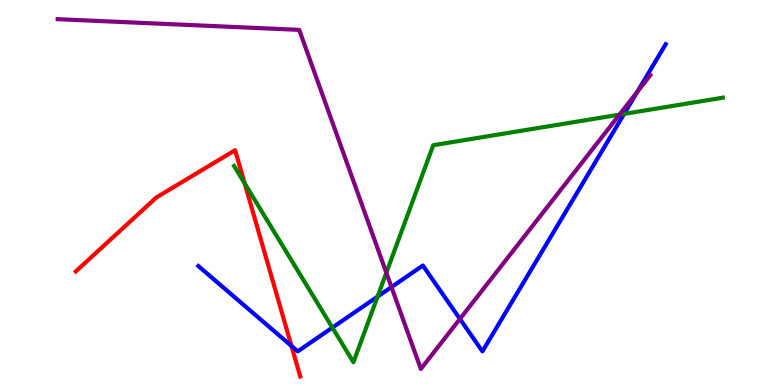[{'lines': ['blue', 'red'], 'intersections': [{'x': 3.76, 'y': 1.01}]}, {'lines': ['green', 'red'], 'intersections': [{'x': 3.16, 'y': 5.24}]}, {'lines': ['purple', 'red'], 'intersections': []}, {'lines': ['blue', 'green'], 'intersections': [{'x': 4.29, 'y': 1.49}, {'x': 4.87, 'y': 2.3}, {'x': 8.05, 'y': 7.04}]}, {'lines': ['blue', 'purple'], 'intersections': [{'x': 5.05, 'y': 2.54}, {'x': 5.93, 'y': 1.72}, {'x': 8.22, 'y': 7.62}]}, {'lines': ['green', 'purple'], 'intersections': [{'x': 4.99, 'y': 2.92}, {'x': 7.99, 'y': 7.02}]}]